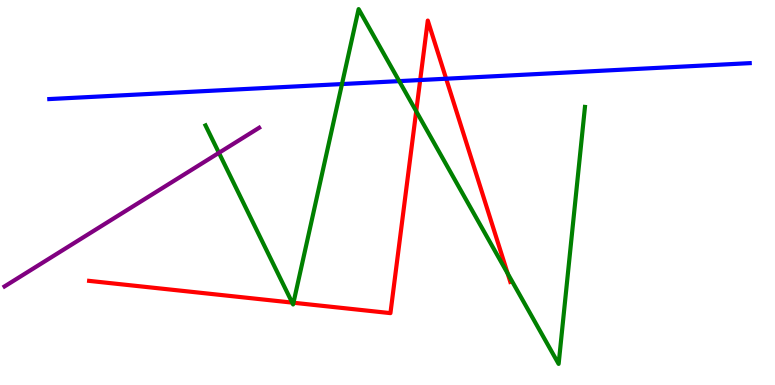[{'lines': ['blue', 'red'], 'intersections': [{'x': 5.42, 'y': 7.92}, {'x': 5.76, 'y': 7.96}]}, {'lines': ['green', 'red'], 'intersections': [{'x': 3.77, 'y': 2.14}, {'x': 3.79, 'y': 2.14}, {'x': 5.37, 'y': 7.11}, {'x': 6.55, 'y': 2.9}]}, {'lines': ['purple', 'red'], 'intersections': []}, {'lines': ['blue', 'green'], 'intersections': [{'x': 4.41, 'y': 7.82}, {'x': 5.15, 'y': 7.89}]}, {'lines': ['blue', 'purple'], 'intersections': []}, {'lines': ['green', 'purple'], 'intersections': [{'x': 2.82, 'y': 6.03}]}]